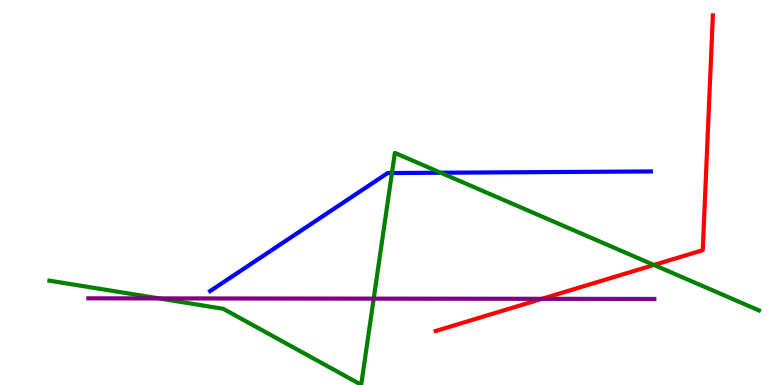[{'lines': ['blue', 'red'], 'intersections': []}, {'lines': ['green', 'red'], 'intersections': [{'x': 8.44, 'y': 3.12}]}, {'lines': ['purple', 'red'], 'intersections': [{'x': 6.99, 'y': 2.24}]}, {'lines': ['blue', 'green'], 'intersections': [{'x': 5.06, 'y': 5.51}, {'x': 5.69, 'y': 5.51}]}, {'lines': ['blue', 'purple'], 'intersections': []}, {'lines': ['green', 'purple'], 'intersections': [{'x': 2.05, 'y': 2.25}, {'x': 4.82, 'y': 2.24}]}]